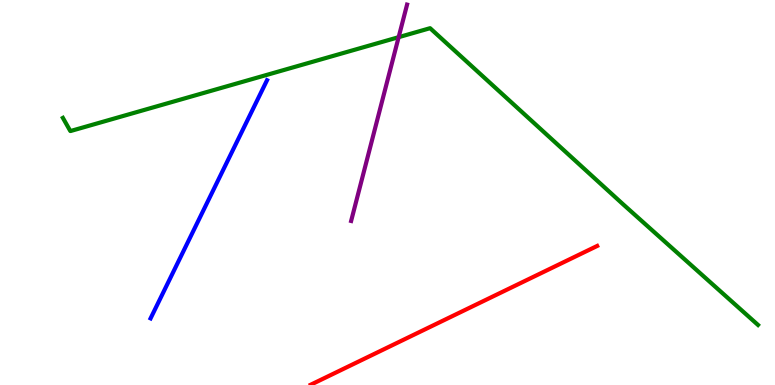[{'lines': ['blue', 'red'], 'intersections': []}, {'lines': ['green', 'red'], 'intersections': []}, {'lines': ['purple', 'red'], 'intersections': []}, {'lines': ['blue', 'green'], 'intersections': []}, {'lines': ['blue', 'purple'], 'intersections': []}, {'lines': ['green', 'purple'], 'intersections': [{'x': 5.14, 'y': 9.03}]}]